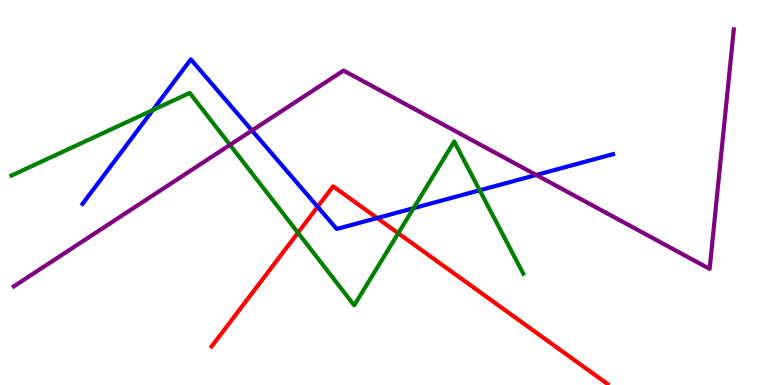[{'lines': ['blue', 'red'], 'intersections': [{'x': 4.1, 'y': 4.63}, {'x': 4.87, 'y': 4.34}]}, {'lines': ['green', 'red'], 'intersections': [{'x': 3.84, 'y': 3.96}, {'x': 5.14, 'y': 3.94}]}, {'lines': ['purple', 'red'], 'intersections': []}, {'lines': ['blue', 'green'], 'intersections': [{'x': 1.97, 'y': 7.14}, {'x': 5.34, 'y': 4.59}, {'x': 6.19, 'y': 5.06}]}, {'lines': ['blue', 'purple'], 'intersections': [{'x': 3.25, 'y': 6.61}, {'x': 6.92, 'y': 5.46}]}, {'lines': ['green', 'purple'], 'intersections': [{'x': 2.97, 'y': 6.24}]}]